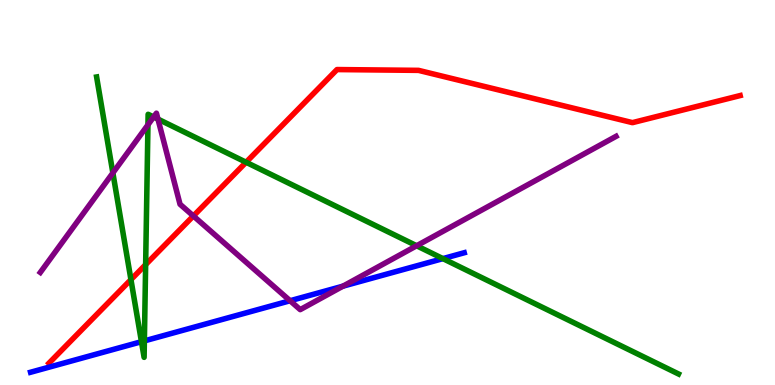[{'lines': ['blue', 'red'], 'intersections': []}, {'lines': ['green', 'red'], 'intersections': [{'x': 1.69, 'y': 2.74}, {'x': 1.88, 'y': 3.13}, {'x': 3.18, 'y': 5.79}]}, {'lines': ['purple', 'red'], 'intersections': [{'x': 2.5, 'y': 4.39}]}, {'lines': ['blue', 'green'], 'intersections': [{'x': 1.83, 'y': 1.12}, {'x': 1.86, 'y': 1.15}, {'x': 5.72, 'y': 3.28}]}, {'lines': ['blue', 'purple'], 'intersections': [{'x': 3.74, 'y': 2.19}, {'x': 4.43, 'y': 2.57}]}, {'lines': ['green', 'purple'], 'intersections': [{'x': 1.46, 'y': 5.51}, {'x': 1.91, 'y': 6.76}, {'x': 1.98, 'y': 6.96}, {'x': 2.04, 'y': 6.91}, {'x': 5.38, 'y': 3.62}]}]